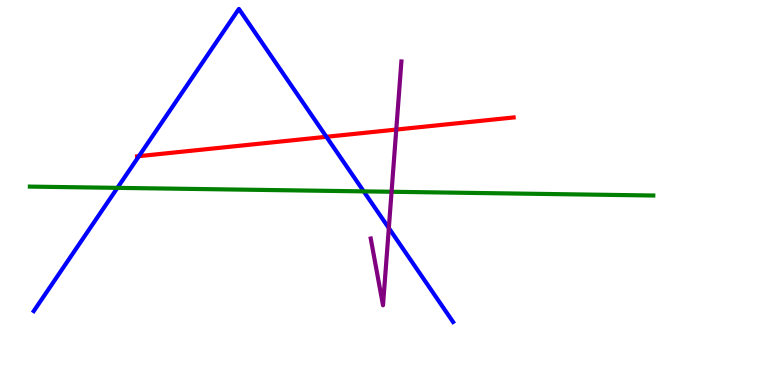[{'lines': ['blue', 'red'], 'intersections': [{'x': 1.79, 'y': 5.94}, {'x': 4.21, 'y': 6.45}]}, {'lines': ['green', 'red'], 'intersections': []}, {'lines': ['purple', 'red'], 'intersections': [{'x': 5.11, 'y': 6.63}]}, {'lines': ['blue', 'green'], 'intersections': [{'x': 1.51, 'y': 5.12}, {'x': 4.69, 'y': 5.03}]}, {'lines': ['blue', 'purple'], 'intersections': [{'x': 5.02, 'y': 4.08}]}, {'lines': ['green', 'purple'], 'intersections': [{'x': 5.05, 'y': 5.02}]}]